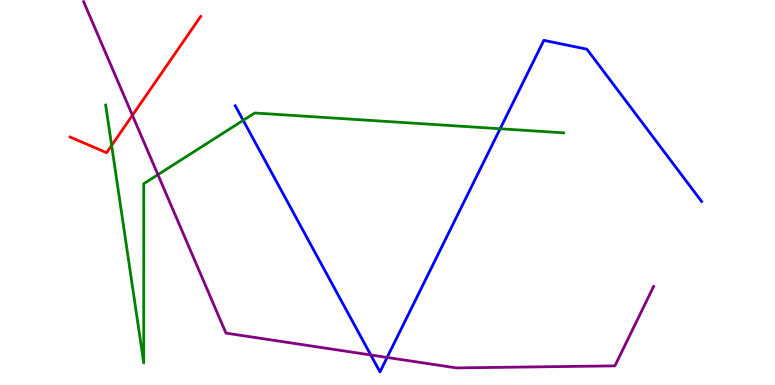[{'lines': ['blue', 'red'], 'intersections': []}, {'lines': ['green', 'red'], 'intersections': [{'x': 1.44, 'y': 6.22}]}, {'lines': ['purple', 'red'], 'intersections': [{'x': 1.71, 'y': 7.01}]}, {'lines': ['blue', 'green'], 'intersections': [{'x': 3.14, 'y': 6.87}, {'x': 6.45, 'y': 6.66}]}, {'lines': ['blue', 'purple'], 'intersections': [{'x': 4.78, 'y': 0.78}, {'x': 5.0, 'y': 0.716}]}, {'lines': ['green', 'purple'], 'intersections': [{'x': 2.04, 'y': 5.46}]}]